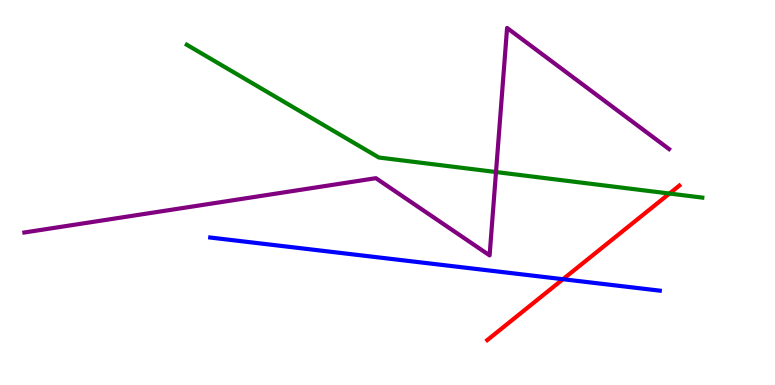[{'lines': ['blue', 'red'], 'intersections': [{'x': 7.26, 'y': 2.75}]}, {'lines': ['green', 'red'], 'intersections': [{'x': 8.64, 'y': 4.97}]}, {'lines': ['purple', 'red'], 'intersections': []}, {'lines': ['blue', 'green'], 'intersections': []}, {'lines': ['blue', 'purple'], 'intersections': []}, {'lines': ['green', 'purple'], 'intersections': [{'x': 6.4, 'y': 5.53}]}]